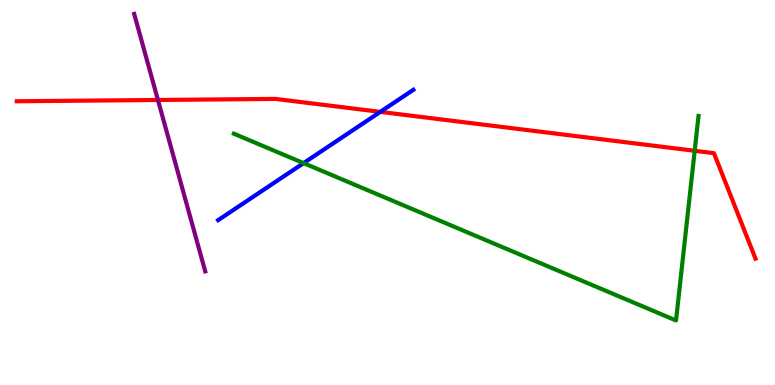[{'lines': ['blue', 'red'], 'intersections': [{'x': 4.91, 'y': 7.09}]}, {'lines': ['green', 'red'], 'intersections': [{'x': 8.96, 'y': 6.08}]}, {'lines': ['purple', 'red'], 'intersections': [{'x': 2.04, 'y': 7.4}]}, {'lines': ['blue', 'green'], 'intersections': [{'x': 3.92, 'y': 5.76}]}, {'lines': ['blue', 'purple'], 'intersections': []}, {'lines': ['green', 'purple'], 'intersections': []}]